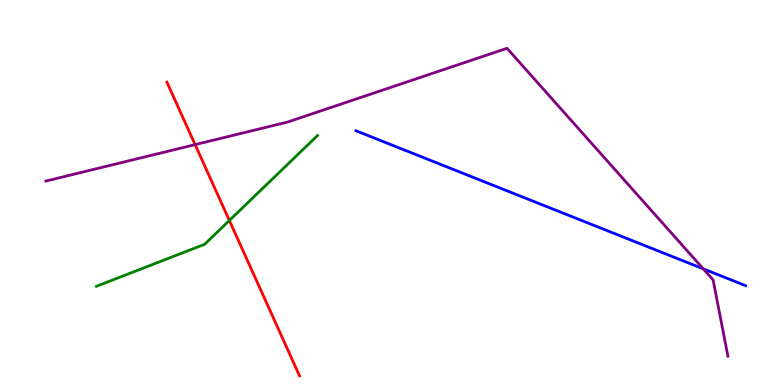[{'lines': ['blue', 'red'], 'intersections': []}, {'lines': ['green', 'red'], 'intersections': [{'x': 2.96, 'y': 4.27}]}, {'lines': ['purple', 'red'], 'intersections': [{'x': 2.52, 'y': 6.24}]}, {'lines': ['blue', 'green'], 'intersections': []}, {'lines': ['blue', 'purple'], 'intersections': [{'x': 9.07, 'y': 3.02}]}, {'lines': ['green', 'purple'], 'intersections': []}]